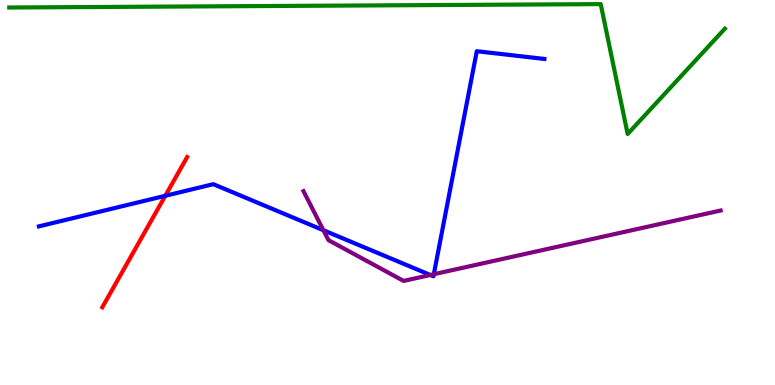[{'lines': ['blue', 'red'], 'intersections': [{'x': 2.13, 'y': 4.91}]}, {'lines': ['green', 'red'], 'intersections': []}, {'lines': ['purple', 'red'], 'intersections': []}, {'lines': ['blue', 'green'], 'intersections': []}, {'lines': ['blue', 'purple'], 'intersections': [{'x': 4.17, 'y': 4.02}, {'x': 5.55, 'y': 2.86}, {'x': 5.6, 'y': 2.88}]}, {'lines': ['green', 'purple'], 'intersections': []}]